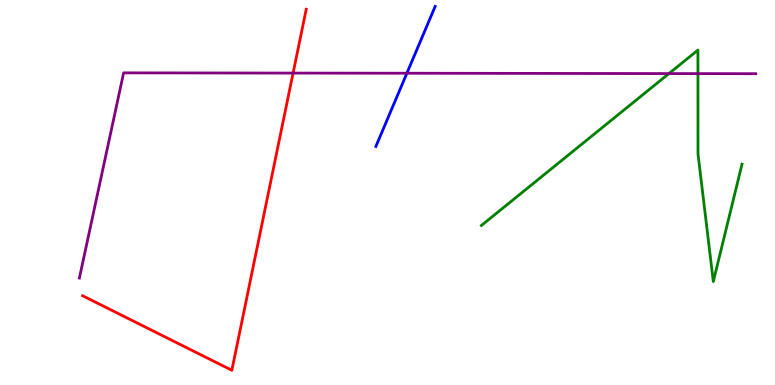[{'lines': ['blue', 'red'], 'intersections': []}, {'lines': ['green', 'red'], 'intersections': []}, {'lines': ['purple', 'red'], 'intersections': [{'x': 3.78, 'y': 8.1}]}, {'lines': ['blue', 'green'], 'intersections': []}, {'lines': ['blue', 'purple'], 'intersections': [{'x': 5.25, 'y': 8.1}]}, {'lines': ['green', 'purple'], 'intersections': [{'x': 8.63, 'y': 8.09}, {'x': 9.01, 'y': 8.09}]}]